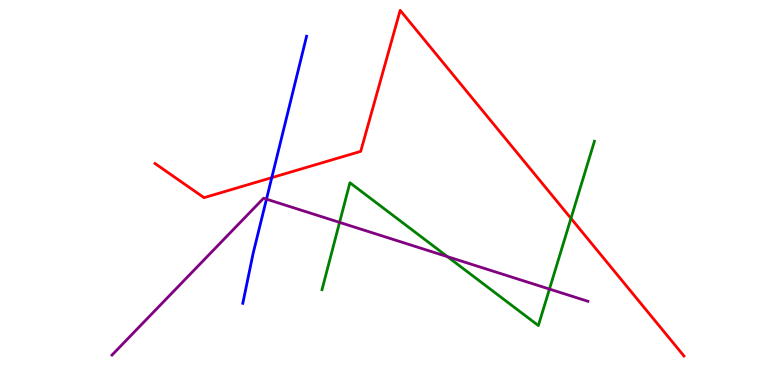[{'lines': ['blue', 'red'], 'intersections': [{'x': 3.51, 'y': 5.39}]}, {'lines': ['green', 'red'], 'intersections': [{'x': 7.37, 'y': 4.33}]}, {'lines': ['purple', 'red'], 'intersections': []}, {'lines': ['blue', 'green'], 'intersections': []}, {'lines': ['blue', 'purple'], 'intersections': [{'x': 3.44, 'y': 4.83}]}, {'lines': ['green', 'purple'], 'intersections': [{'x': 4.38, 'y': 4.22}, {'x': 5.77, 'y': 3.33}, {'x': 7.09, 'y': 2.49}]}]